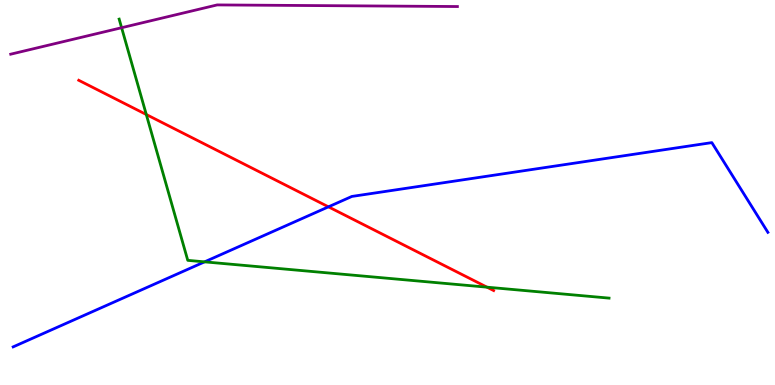[{'lines': ['blue', 'red'], 'intersections': [{'x': 4.24, 'y': 4.63}]}, {'lines': ['green', 'red'], 'intersections': [{'x': 1.89, 'y': 7.03}, {'x': 6.28, 'y': 2.54}]}, {'lines': ['purple', 'red'], 'intersections': []}, {'lines': ['blue', 'green'], 'intersections': [{'x': 2.64, 'y': 3.2}]}, {'lines': ['blue', 'purple'], 'intersections': []}, {'lines': ['green', 'purple'], 'intersections': [{'x': 1.57, 'y': 9.28}]}]